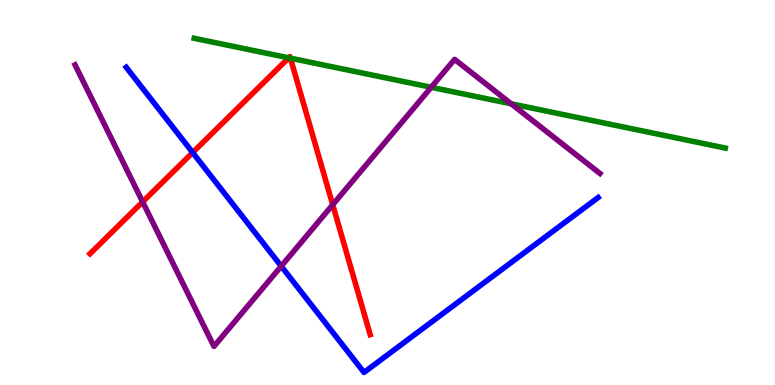[{'lines': ['blue', 'red'], 'intersections': [{'x': 2.49, 'y': 6.04}]}, {'lines': ['green', 'red'], 'intersections': [{'x': 3.73, 'y': 8.5}, {'x': 3.75, 'y': 8.49}]}, {'lines': ['purple', 'red'], 'intersections': [{'x': 1.84, 'y': 4.76}, {'x': 4.29, 'y': 4.68}]}, {'lines': ['blue', 'green'], 'intersections': []}, {'lines': ['blue', 'purple'], 'intersections': [{'x': 3.63, 'y': 3.09}]}, {'lines': ['green', 'purple'], 'intersections': [{'x': 5.56, 'y': 7.73}, {'x': 6.6, 'y': 7.3}]}]